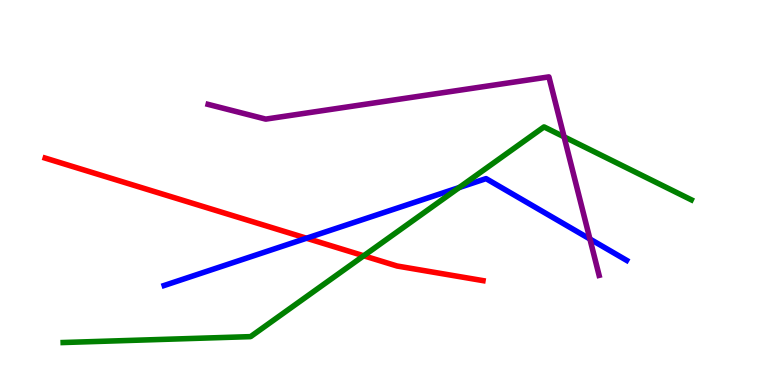[{'lines': ['blue', 'red'], 'intersections': [{'x': 3.95, 'y': 3.81}]}, {'lines': ['green', 'red'], 'intersections': [{'x': 4.69, 'y': 3.36}]}, {'lines': ['purple', 'red'], 'intersections': []}, {'lines': ['blue', 'green'], 'intersections': [{'x': 5.92, 'y': 5.13}]}, {'lines': ['blue', 'purple'], 'intersections': [{'x': 7.61, 'y': 3.79}]}, {'lines': ['green', 'purple'], 'intersections': [{'x': 7.28, 'y': 6.45}]}]